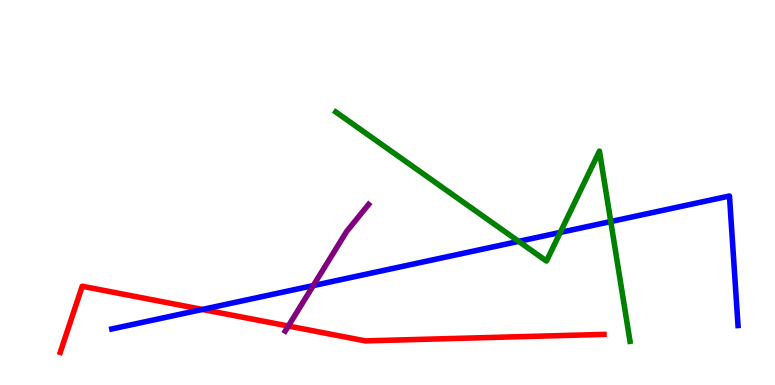[{'lines': ['blue', 'red'], 'intersections': [{'x': 2.61, 'y': 1.96}]}, {'lines': ['green', 'red'], 'intersections': []}, {'lines': ['purple', 'red'], 'intersections': [{'x': 3.72, 'y': 1.53}]}, {'lines': ['blue', 'green'], 'intersections': [{'x': 6.69, 'y': 3.73}, {'x': 7.23, 'y': 3.96}, {'x': 7.88, 'y': 4.25}]}, {'lines': ['blue', 'purple'], 'intersections': [{'x': 4.04, 'y': 2.58}]}, {'lines': ['green', 'purple'], 'intersections': []}]